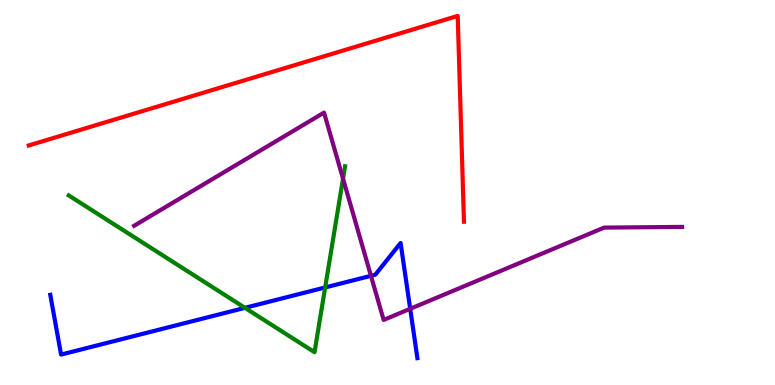[{'lines': ['blue', 'red'], 'intersections': []}, {'lines': ['green', 'red'], 'intersections': []}, {'lines': ['purple', 'red'], 'intersections': []}, {'lines': ['blue', 'green'], 'intersections': [{'x': 3.16, 'y': 2.0}, {'x': 4.2, 'y': 2.53}]}, {'lines': ['blue', 'purple'], 'intersections': [{'x': 4.79, 'y': 2.84}, {'x': 5.29, 'y': 1.98}]}, {'lines': ['green', 'purple'], 'intersections': [{'x': 4.43, 'y': 5.36}]}]